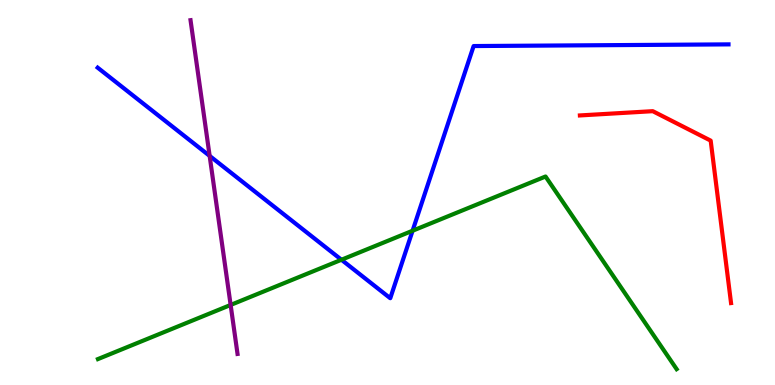[{'lines': ['blue', 'red'], 'intersections': []}, {'lines': ['green', 'red'], 'intersections': []}, {'lines': ['purple', 'red'], 'intersections': []}, {'lines': ['blue', 'green'], 'intersections': [{'x': 4.41, 'y': 3.25}, {'x': 5.32, 'y': 4.01}]}, {'lines': ['blue', 'purple'], 'intersections': [{'x': 2.71, 'y': 5.95}]}, {'lines': ['green', 'purple'], 'intersections': [{'x': 2.98, 'y': 2.08}]}]